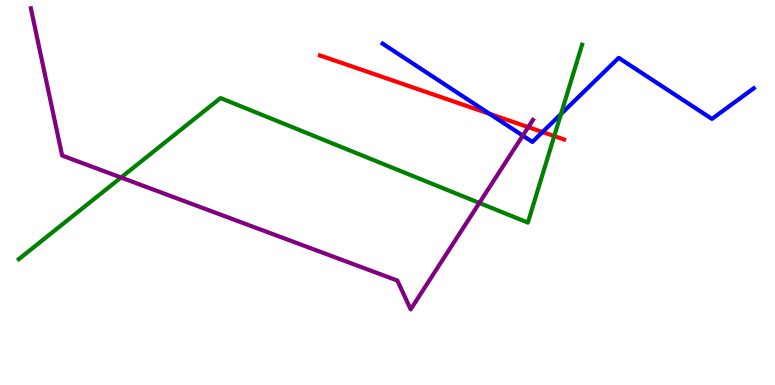[{'lines': ['blue', 'red'], 'intersections': [{'x': 6.32, 'y': 7.04}, {'x': 7.0, 'y': 6.57}]}, {'lines': ['green', 'red'], 'intersections': [{'x': 7.15, 'y': 6.47}]}, {'lines': ['purple', 'red'], 'intersections': [{'x': 6.82, 'y': 6.7}]}, {'lines': ['blue', 'green'], 'intersections': [{'x': 7.24, 'y': 7.04}]}, {'lines': ['blue', 'purple'], 'intersections': [{'x': 6.75, 'y': 6.48}]}, {'lines': ['green', 'purple'], 'intersections': [{'x': 1.56, 'y': 5.39}, {'x': 6.19, 'y': 4.73}]}]